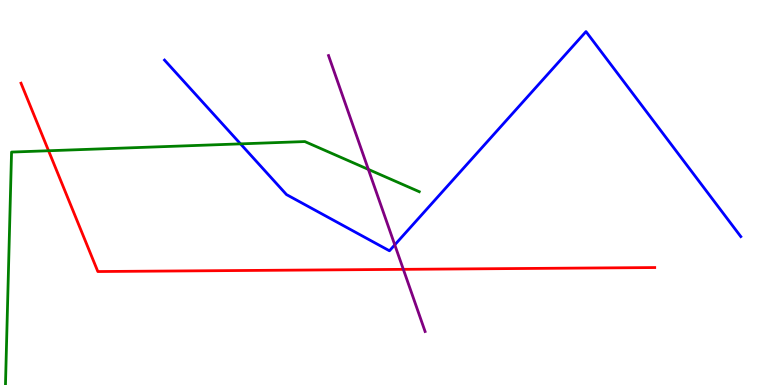[{'lines': ['blue', 'red'], 'intersections': []}, {'lines': ['green', 'red'], 'intersections': [{'x': 0.627, 'y': 6.08}]}, {'lines': ['purple', 'red'], 'intersections': [{'x': 5.2, 'y': 3.0}]}, {'lines': ['blue', 'green'], 'intersections': [{'x': 3.1, 'y': 6.26}]}, {'lines': ['blue', 'purple'], 'intersections': [{'x': 5.09, 'y': 3.64}]}, {'lines': ['green', 'purple'], 'intersections': [{'x': 4.75, 'y': 5.6}]}]